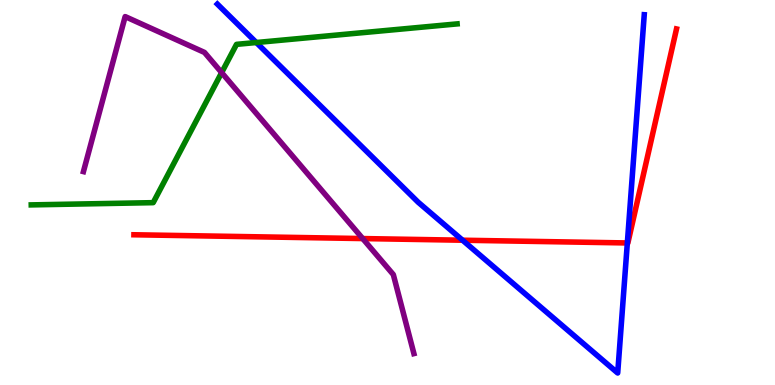[{'lines': ['blue', 'red'], 'intersections': [{'x': 5.97, 'y': 3.76}, {'x': 8.09, 'y': 3.69}]}, {'lines': ['green', 'red'], 'intersections': []}, {'lines': ['purple', 'red'], 'intersections': [{'x': 4.68, 'y': 3.8}]}, {'lines': ['blue', 'green'], 'intersections': [{'x': 3.31, 'y': 8.9}]}, {'lines': ['blue', 'purple'], 'intersections': []}, {'lines': ['green', 'purple'], 'intersections': [{'x': 2.86, 'y': 8.11}]}]